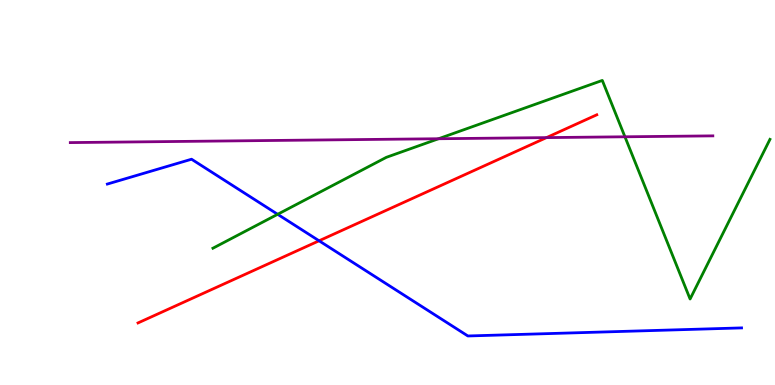[{'lines': ['blue', 'red'], 'intersections': [{'x': 4.12, 'y': 3.75}]}, {'lines': ['green', 'red'], 'intersections': []}, {'lines': ['purple', 'red'], 'intersections': [{'x': 7.05, 'y': 6.43}]}, {'lines': ['blue', 'green'], 'intersections': [{'x': 3.58, 'y': 4.43}]}, {'lines': ['blue', 'purple'], 'intersections': []}, {'lines': ['green', 'purple'], 'intersections': [{'x': 5.66, 'y': 6.4}, {'x': 8.06, 'y': 6.45}]}]